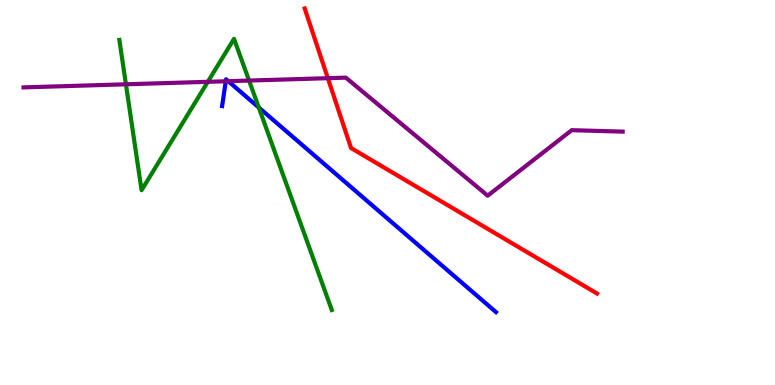[{'lines': ['blue', 'red'], 'intersections': []}, {'lines': ['green', 'red'], 'intersections': []}, {'lines': ['purple', 'red'], 'intersections': [{'x': 4.23, 'y': 7.97}]}, {'lines': ['blue', 'green'], 'intersections': [{'x': 3.34, 'y': 7.21}]}, {'lines': ['blue', 'purple'], 'intersections': [{'x': 2.91, 'y': 7.89}, {'x': 2.95, 'y': 7.89}]}, {'lines': ['green', 'purple'], 'intersections': [{'x': 1.62, 'y': 7.81}, {'x': 2.68, 'y': 7.87}, {'x': 3.21, 'y': 7.91}]}]